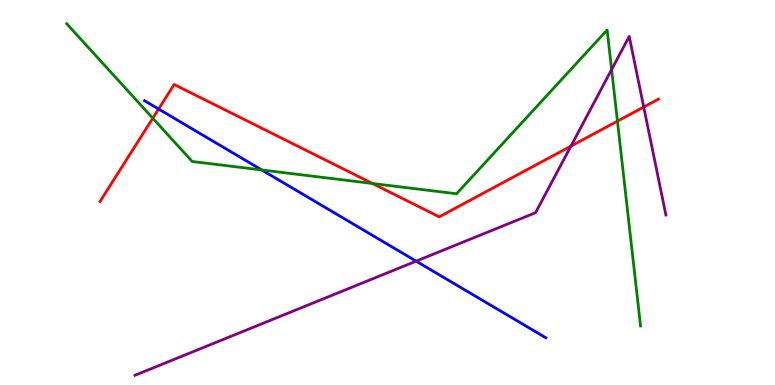[{'lines': ['blue', 'red'], 'intersections': [{'x': 2.05, 'y': 7.17}]}, {'lines': ['green', 'red'], 'intersections': [{'x': 1.97, 'y': 6.93}, {'x': 4.81, 'y': 5.23}, {'x': 7.97, 'y': 6.85}]}, {'lines': ['purple', 'red'], 'intersections': [{'x': 7.37, 'y': 6.2}, {'x': 8.31, 'y': 7.22}]}, {'lines': ['blue', 'green'], 'intersections': [{'x': 3.38, 'y': 5.59}]}, {'lines': ['blue', 'purple'], 'intersections': [{'x': 5.37, 'y': 3.22}]}, {'lines': ['green', 'purple'], 'intersections': [{'x': 7.89, 'y': 8.19}]}]